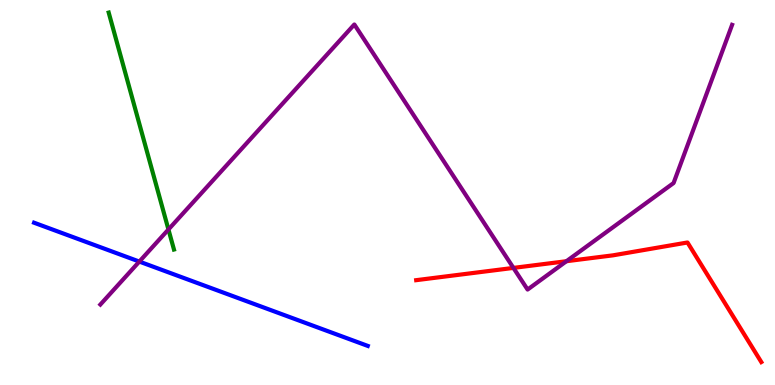[{'lines': ['blue', 'red'], 'intersections': []}, {'lines': ['green', 'red'], 'intersections': []}, {'lines': ['purple', 'red'], 'intersections': [{'x': 6.62, 'y': 3.04}, {'x': 7.31, 'y': 3.22}]}, {'lines': ['blue', 'green'], 'intersections': []}, {'lines': ['blue', 'purple'], 'intersections': [{'x': 1.8, 'y': 3.21}]}, {'lines': ['green', 'purple'], 'intersections': [{'x': 2.17, 'y': 4.04}]}]